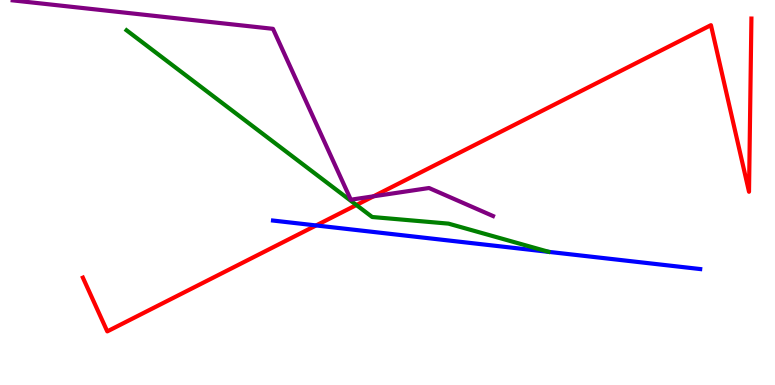[{'lines': ['blue', 'red'], 'intersections': [{'x': 4.08, 'y': 4.14}]}, {'lines': ['green', 'red'], 'intersections': [{'x': 4.6, 'y': 4.68}]}, {'lines': ['purple', 'red'], 'intersections': [{'x': 4.82, 'y': 4.9}]}, {'lines': ['blue', 'green'], 'intersections': []}, {'lines': ['blue', 'purple'], 'intersections': []}, {'lines': ['green', 'purple'], 'intersections': []}]